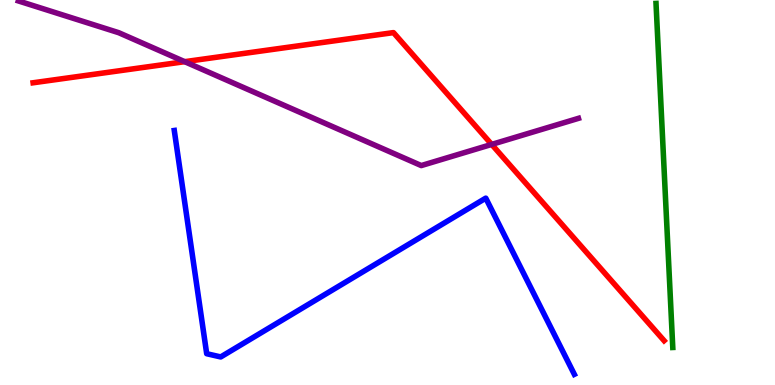[{'lines': ['blue', 'red'], 'intersections': []}, {'lines': ['green', 'red'], 'intersections': []}, {'lines': ['purple', 'red'], 'intersections': [{'x': 2.38, 'y': 8.4}, {'x': 6.34, 'y': 6.25}]}, {'lines': ['blue', 'green'], 'intersections': []}, {'lines': ['blue', 'purple'], 'intersections': []}, {'lines': ['green', 'purple'], 'intersections': []}]